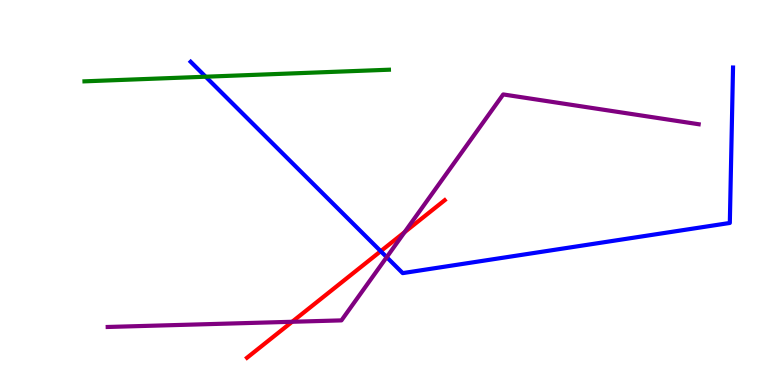[{'lines': ['blue', 'red'], 'intersections': [{'x': 4.91, 'y': 3.48}]}, {'lines': ['green', 'red'], 'intersections': []}, {'lines': ['purple', 'red'], 'intersections': [{'x': 3.77, 'y': 1.64}, {'x': 5.22, 'y': 3.97}]}, {'lines': ['blue', 'green'], 'intersections': [{'x': 2.65, 'y': 8.01}]}, {'lines': ['blue', 'purple'], 'intersections': [{'x': 4.99, 'y': 3.32}]}, {'lines': ['green', 'purple'], 'intersections': []}]